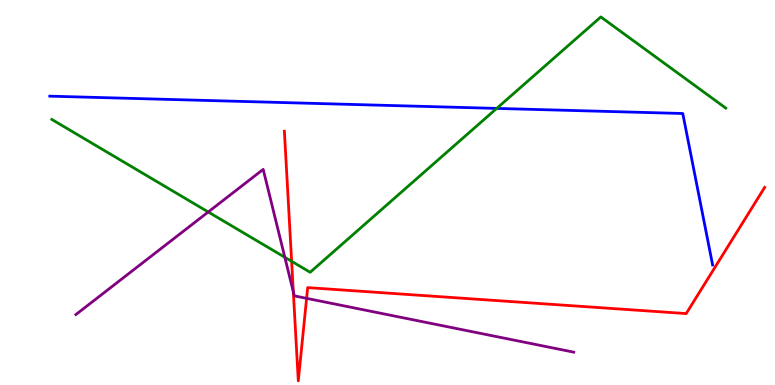[{'lines': ['blue', 'red'], 'intersections': []}, {'lines': ['green', 'red'], 'intersections': [{'x': 3.76, 'y': 3.21}]}, {'lines': ['purple', 'red'], 'intersections': [{'x': 3.78, 'y': 2.42}, {'x': 3.96, 'y': 2.25}]}, {'lines': ['blue', 'green'], 'intersections': [{'x': 6.41, 'y': 7.18}]}, {'lines': ['blue', 'purple'], 'intersections': []}, {'lines': ['green', 'purple'], 'intersections': [{'x': 2.69, 'y': 4.49}, {'x': 3.68, 'y': 3.32}]}]